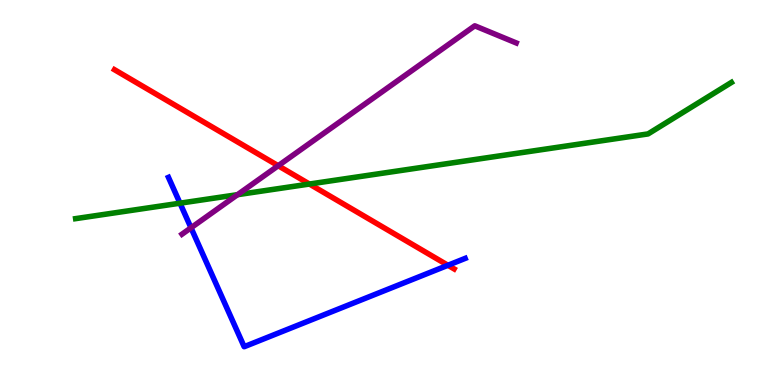[{'lines': ['blue', 'red'], 'intersections': [{'x': 5.78, 'y': 3.11}]}, {'lines': ['green', 'red'], 'intersections': [{'x': 3.99, 'y': 5.22}]}, {'lines': ['purple', 'red'], 'intersections': [{'x': 3.59, 'y': 5.7}]}, {'lines': ['blue', 'green'], 'intersections': [{'x': 2.32, 'y': 4.72}]}, {'lines': ['blue', 'purple'], 'intersections': [{'x': 2.46, 'y': 4.08}]}, {'lines': ['green', 'purple'], 'intersections': [{'x': 3.06, 'y': 4.94}]}]